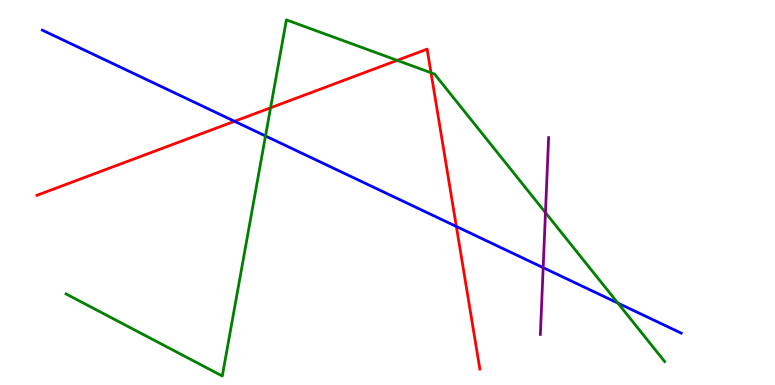[{'lines': ['blue', 'red'], 'intersections': [{'x': 3.03, 'y': 6.85}, {'x': 5.89, 'y': 4.12}]}, {'lines': ['green', 'red'], 'intersections': [{'x': 3.49, 'y': 7.2}, {'x': 5.12, 'y': 8.43}, {'x': 5.56, 'y': 8.11}]}, {'lines': ['purple', 'red'], 'intersections': []}, {'lines': ['blue', 'green'], 'intersections': [{'x': 3.43, 'y': 6.47}, {'x': 7.97, 'y': 2.13}]}, {'lines': ['blue', 'purple'], 'intersections': [{'x': 7.01, 'y': 3.05}]}, {'lines': ['green', 'purple'], 'intersections': [{'x': 7.04, 'y': 4.48}]}]